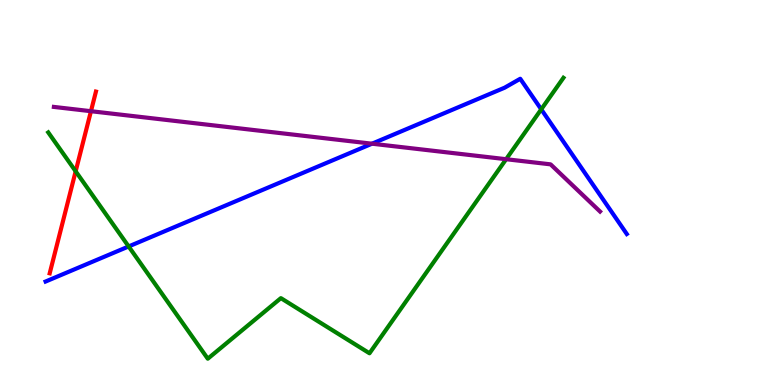[{'lines': ['blue', 'red'], 'intersections': []}, {'lines': ['green', 'red'], 'intersections': [{'x': 0.976, 'y': 5.55}]}, {'lines': ['purple', 'red'], 'intersections': [{'x': 1.17, 'y': 7.11}]}, {'lines': ['blue', 'green'], 'intersections': [{'x': 1.66, 'y': 3.6}, {'x': 6.98, 'y': 7.16}]}, {'lines': ['blue', 'purple'], 'intersections': [{'x': 4.8, 'y': 6.27}]}, {'lines': ['green', 'purple'], 'intersections': [{'x': 6.53, 'y': 5.86}]}]